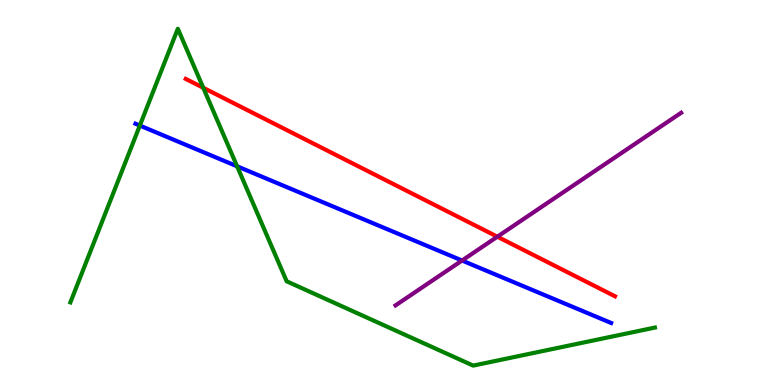[{'lines': ['blue', 'red'], 'intersections': []}, {'lines': ['green', 'red'], 'intersections': [{'x': 2.62, 'y': 7.72}]}, {'lines': ['purple', 'red'], 'intersections': [{'x': 6.42, 'y': 3.85}]}, {'lines': ['blue', 'green'], 'intersections': [{'x': 1.8, 'y': 6.74}, {'x': 3.06, 'y': 5.68}]}, {'lines': ['blue', 'purple'], 'intersections': [{'x': 5.96, 'y': 3.23}]}, {'lines': ['green', 'purple'], 'intersections': []}]